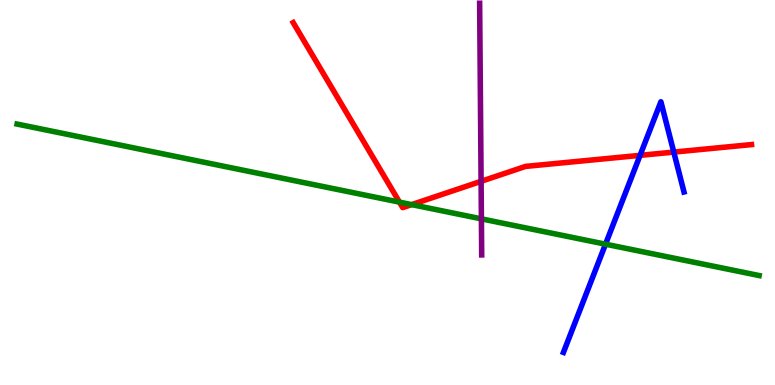[{'lines': ['blue', 'red'], 'intersections': [{'x': 8.26, 'y': 5.96}, {'x': 8.69, 'y': 6.05}]}, {'lines': ['green', 'red'], 'intersections': [{'x': 5.15, 'y': 4.75}, {'x': 5.31, 'y': 4.69}]}, {'lines': ['purple', 'red'], 'intersections': [{'x': 6.21, 'y': 5.29}]}, {'lines': ['blue', 'green'], 'intersections': [{'x': 7.81, 'y': 3.66}]}, {'lines': ['blue', 'purple'], 'intersections': []}, {'lines': ['green', 'purple'], 'intersections': [{'x': 6.21, 'y': 4.32}]}]